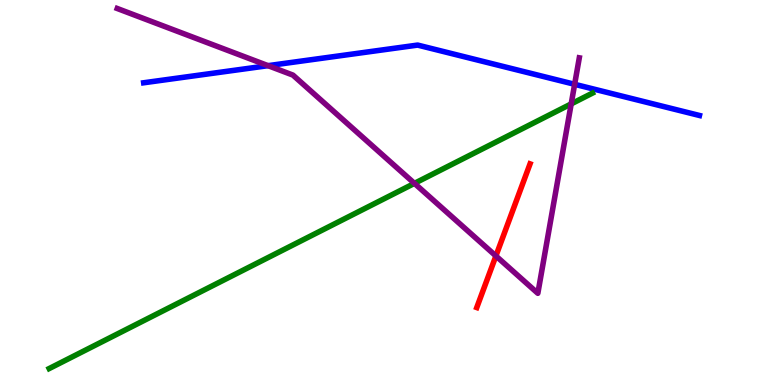[{'lines': ['blue', 'red'], 'intersections': []}, {'lines': ['green', 'red'], 'intersections': []}, {'lines': ['purple', 'red'], 'intersections': [{'x': 6.4, 'y': 3.35}]}, {'lines': ['blue', 'green'], 'intersections': []}, {'lines': ['blue', 'purple'], 'intersections': [{'x': 3.46, 'y': 8.29}, {'x': 7.41, 'y': 7.81}]}, {'lines': ['green', 'purple'], 'intersections': [{'x': 5.35, 'y': 5.24}, {'x': 7.37, 'y': 7.3}]}]